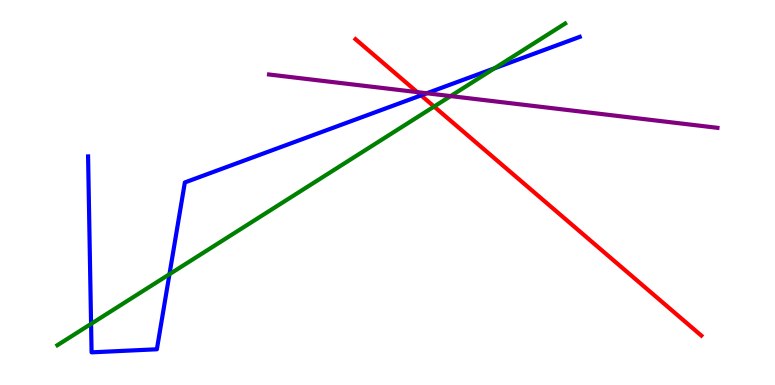[{'lines': ['blue', 'red'], 'intersections': [{'x': 5.43, 'y': 7.52}]}, {'lines': ['green', 'red'], 'intersections': [{'x': 5.6, 'y': 7.23}]}, {'lines': ['purple', 'red'], 'intersections': [{'x': 5.38, 'y': 7.61}]}, {'lines': ['blue', 'green'], 'intersections': [{'x': 1.18, 'y': 1.59}, {'x': 2.19, 'y': 2.88}, {'x': 6.38, 'y': 8.23}]}, {'lines': ['blue', 'purple'], 'intersections': [{'x': 5.51, 'y': 7.58}]}, {'lines': ['green', 'purple'], 'intersections': [{'x': 5.81, 'y': 7.5}]}]